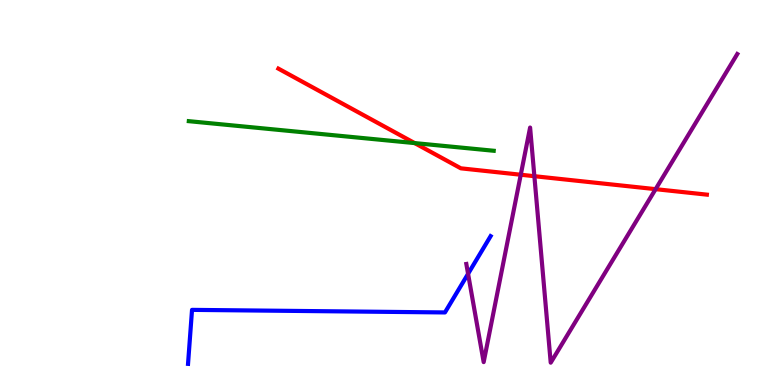[{'lines': ['blue', 'red'], 'intersections': []}, {'lines': ['green', 'red'], 'intersections': [{'x': 5.35, 'y': 6.28}]}, {'lines': ['purple', 'red'], 'intersections': [{'x': 6.72, 'y': 5.46}, {'x': 6.9, 'y': 5.42}, {'x': 8.46, 'y': 5.09}]}, {'lines': ['blue', 'green'], 'intersections': []}, {'lines': ['blue', 'purple'], 'intersections': [{'x': 6.04, 'y': 2.89}]}, {'lines': ['green', 'purple'], 'intersections': []}]